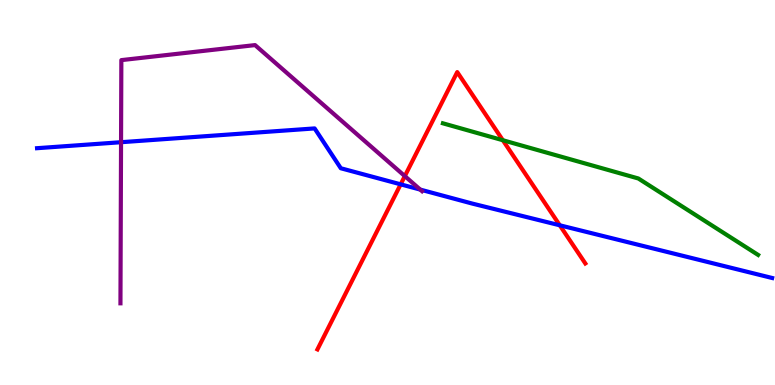[{'lines': ['blue', 'red'], 'intersections': [{'x': 5.17, 'y': 5.21}, {'x': 7.22, 'y': 4.15}]}, {'lines': ['green', 'red'], 'intersections': [{'x': 6.49, 'y': 6.36}]}, {'lines': ['purple', 'red'], 'intersections': [{'x': 5.22, 'y': 5.43}]}, {'lines': ['blue', 'green'], 'intersections': []}, {'lines': ['blue', 'purple'], 'intersections': [{'x': 1.56, 'y': 6.31}, {'x': 5.42, 'y': 5.08}]}, {'lines': ['green', 'purple'], 'intersections': []}]